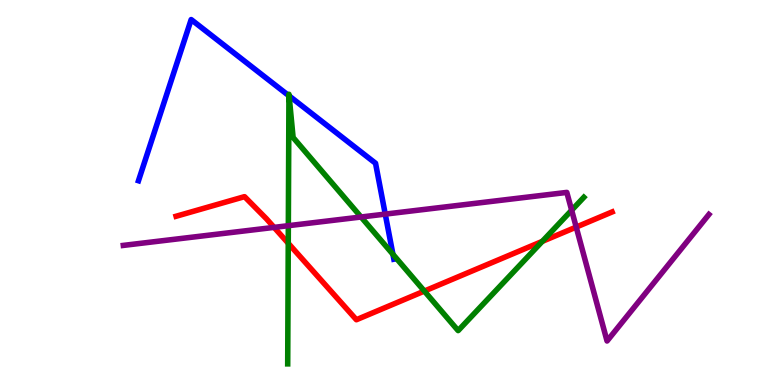[{'lines': ['blue', 'red'], 'intersections': []}, {'lines': ['green', 'red'], 'intersections': [{'x': 3.72, 'y': 3.68}, {'x': 5.48, 'y': 2.44}, {'x': 7.0, 'y': 3.73}]}, {'lines': ['purple', 'red'], 'intersections': [{'x': 3.54, 'y': 4.09}, {'x': 7.43, 'y': 4.1}]}, {'lines': ['blue', 'green'], 'intersections': [{'x': 3.73, 'y': 7.51}, {'x': 3.73, 'y': 7.51}, {'x': 5.07, 'y': 3.39}]}, {'lines': ['blue', 'purple'], 'intersections': [{'x': 4.97, 'y': 4.44}]}, {'lines': ['green', 'purple'], 'intersections': [{'x': 3.72, 'y': 4.14}, {'x': 4.66, 'y': 4.36}, {'x': 7.38, 'y': 4.54}]}]